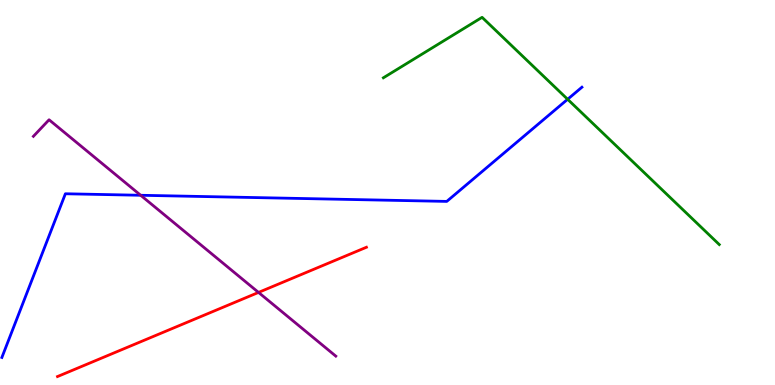[{'lines': ['blue', 'red'], 'intersections': []}, {'lines': ['green', 'red'], 'intersections': []}, {'lines': ['purple', 'red'], 'intersections': [{'x': 3.34, 'y': 2.4}]}, {'lines': ['blue', 'green'], 'intersections': [{'x': 7.32, 'y': 7.42}]}, {'lines': ['blue', 'purple'], 'intersections': [{'x': 1.82, 'y': 4.93}]}, {'lines': ['green', 'purple'], 'intersections': []}]